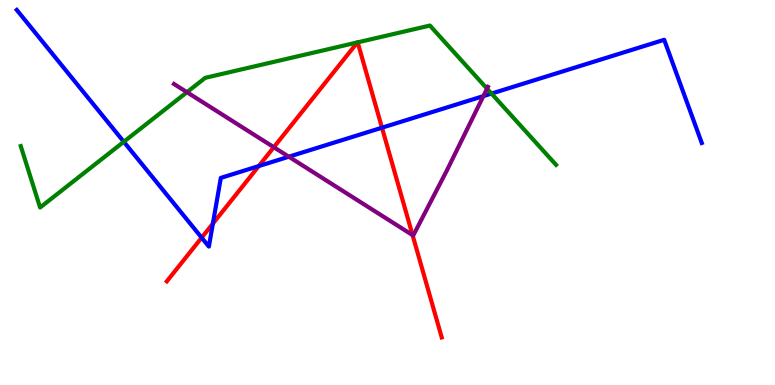[{'lines': ['blue', 'red'], 'intersections': [{'x': 2.6, 'y': 3.83}, {'x': 2.75, 'y': 4.19}, {'x': 3.34, 'y': 5.69}, {'x': 4.93, 'y': 6.68}]}, {'lines': ['green', 'red'], 'intersections': [{'x': 4.61, 'y': 8.9}, {'x': 4.62, 'y': 8.9}]}, {'lines': ['purple', 'red'], 'intersections': [{'x': 3.53, 'y': 6.18}, {'x': 5.32, 'y': 3.89}]}, {'lines': ['blue', 'green'], 'intersections': [{'x': 1.6, 'y': 6.32}, {'x': 6.34, 'y': 7.57}]}, {'lines': ['blue', 'purple'], 'intersections': [{'x': 3.73, 'y': 5.93}, {'x': 6.24, 'y': 7.5}]}, {'lines': ['green', 'purple'], 'intersections': [{'x': 2.41, 'y': 7.61}, {'x': 6.28, 'y': 7.7}]}]